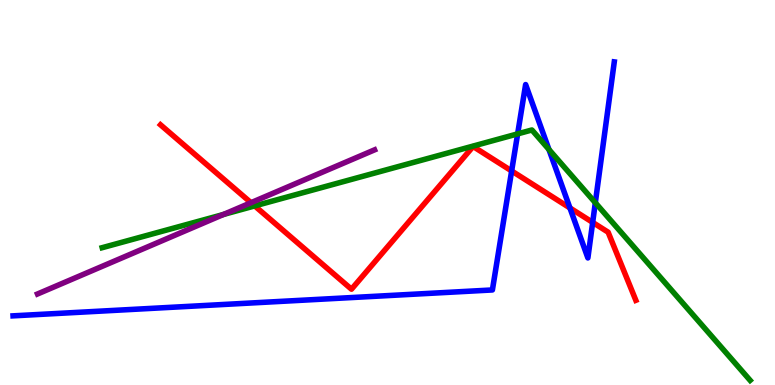[{'lines': ['blue', 'red'], 'intersections': [{'x': 6.6, 'y': 5.56}, {'x': 7.35, 'y': 4.6}, {'x': 7.65, 'y': 4.22}]}, {'lines': ['green', 'red'], 'intersections': [{'x': 3.29, 'y': 4.65}]}, {'lines': ['purple', 'red'], 'intersections': [{'x': 3.24, 'y': 4.74}]}, {'lines': ['blue', 'green'], 'intersections': [{'x': 6.68, 'y': 6.52}, {'x': 7.08, 'y': 6.12}, {'x': 7.68, 'y': 4.73}]}, {'lines': ['blue', 'purple'], 'intersections': []}, {'lines': ['green', 'purple'], 'intersections': [{'x': 2.88, 'y': 4.43}]}]